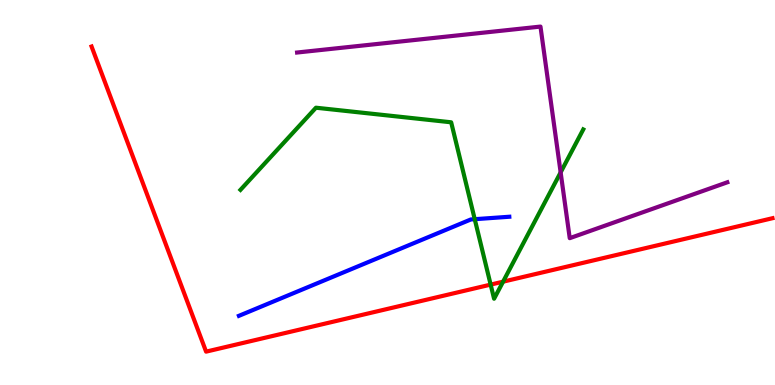[{'lines': ['blue', 'red'], 'intersections': []}, {'lines': ['green', 'red'], 'intersections': [{'x': 6.33, 'y': 2.61}, {'x': 6.49, 'y': 2.68}]}, {'lines': ['purple', 'red'], 'intersections': []}, {'lines': ['blue', 'green'], 'intersections': [{'x': 6.13, 'y': 4.31}]}, {'lines': ['blue', 'purple'], 'intersections': []}, {'lines': ['green', 'purple'], 'intersections': [{'x': 7.23, 'y': 5.52}]}]